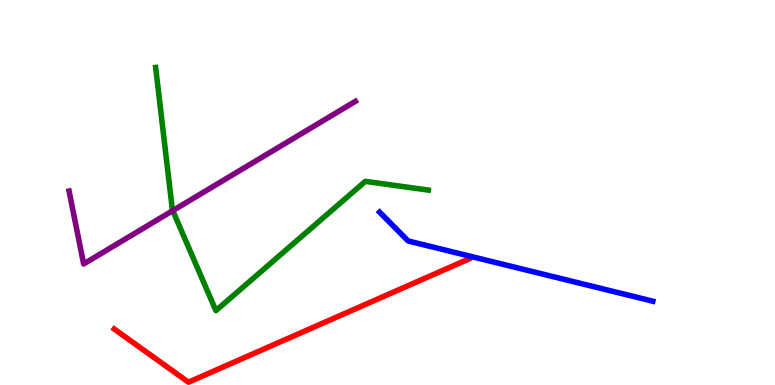[{'lines': ['blue', 'red'], 'intersections': []}, {'lines': ['green', 'red'], 'intersections': []}, {'lines': ['purple', 'red'], 'intersections': []}, {'lines': ['blue', 'green'], 'intersections': []}, {'lines': ['blue', 'purple'], 'intersections': []}, {'lines': ['green', 'purple'], 'intersections': [{'x': 2.23, 'y': 4.53}]}]